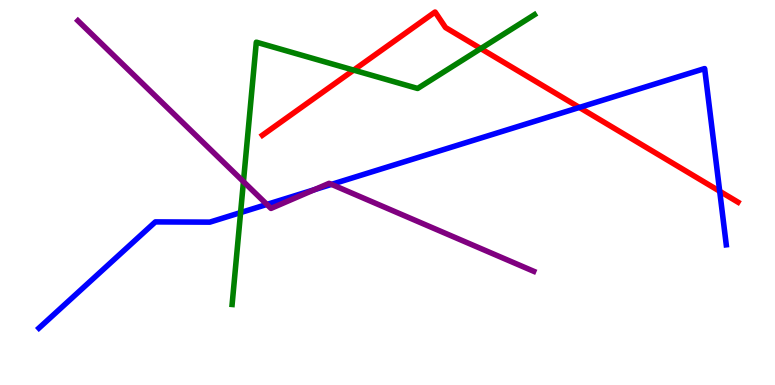[{'lines': ['blue', 'red'], 'intersections': [{'x': 7.48, 'y': 7.21}, {'x': 9.29, 'y': 5.03}]}, {'lines': ['green', 'red'], 'intersections': [{'x': 4.56, 'y': 8.18}, {'x': 6.2, 'y': 8.74}]}, {'lines': ['purple', 'red'], 'intersections': []}, {'lines': ['blue', 'green'], 'intersections': [{'x': 3.1, 'y': 4.48}]}, {'lines': ['blue', 'purple'], 'intersections': [{'x': 3.44, 'y': 4.69}, {'x': 4.06, 'y': 5.07}, {'x': 4.28, 'y': 5.21}]}, {'lines': ['green', 'purple'], 'intersections': [{'x': 3.14, 'y': 5.28}]}]